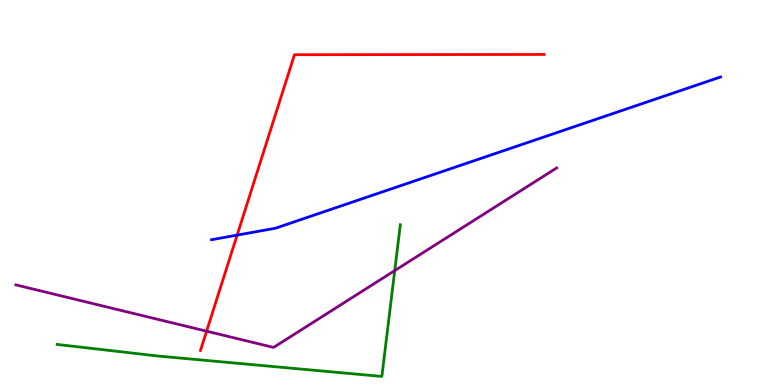[{'lines': ['blue', 'red'], 'intersections': [{'x': 3.06, 'y': 3.89}]}, {'lines': ['green', 'red'], 'intersections': []}, {'lines': ['purple', 'red'], 'intersections': [{'x': 2.67, 'y': 1.4}]}, {'lines': ['blue', 'green'], 'intersections': []}, {'lines': ['blue', 'purple'], 'intersections': []}, {'lines': ['green', 'purple'], 'intersections': [{'x': 5.09, 'y': 2.97}]}]